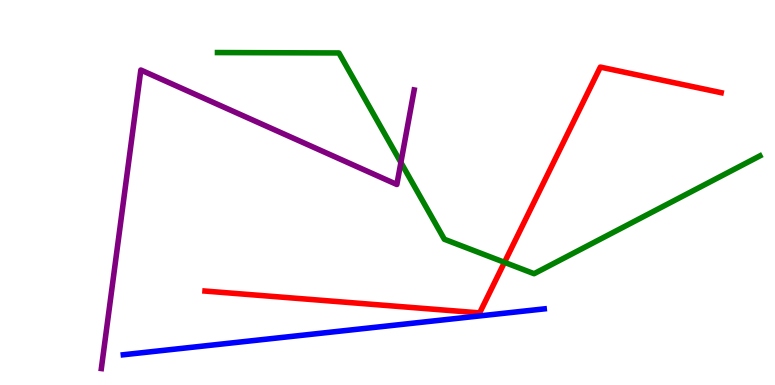[{'lines': ['blue', 'red'], 'intersections': []}, {'lines': ['green', 'red'], 'intersections': [{'x': 6.51, 'y': 3.19}]}, {'lines': ['purple', 'red'], 'intersections': []}, {'lines': ['blue', 'green'], 'intersections': []}, {'lines': ['blue', 'purple'], 'intersections': []}, {'lines': ['green', 'purple'], 'intersections': [{'x': 5.17, 'y': 5.78}]}]